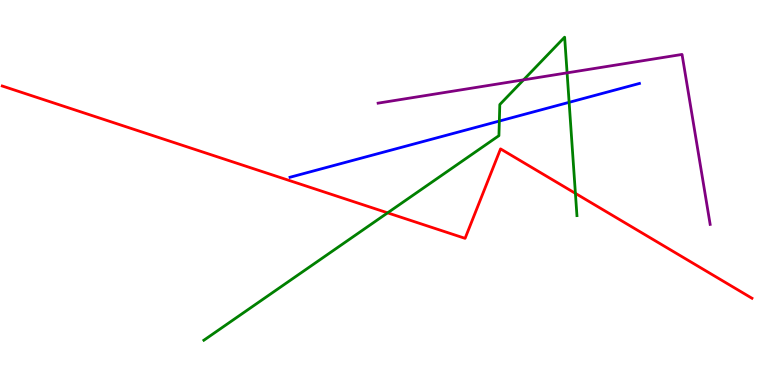[{'lines': ['blue', 'red'], 'intersections': []}, {'lines': ['green', 'red'], 'intersections': [{'x': 5.0, 'y': 4.47}, {'x': 7.42, 'y': 4.98}]}, {'lines': ['purple', 'red'], 'intersections': []}, {'lines': ['blue', 'green'], 'intersections': [{'x': 6.44, 'y': 6.86}, {'x': 7.34, 'y': 7.34}]}, {'lines': ['blue', 'purple'], 'intersections': []}, {'lines': ['green', 'purple'], 'intersections': [{'x': 6.76, 'y': 7.93}, {'x': 7.32, 'y': 8.11}]}]